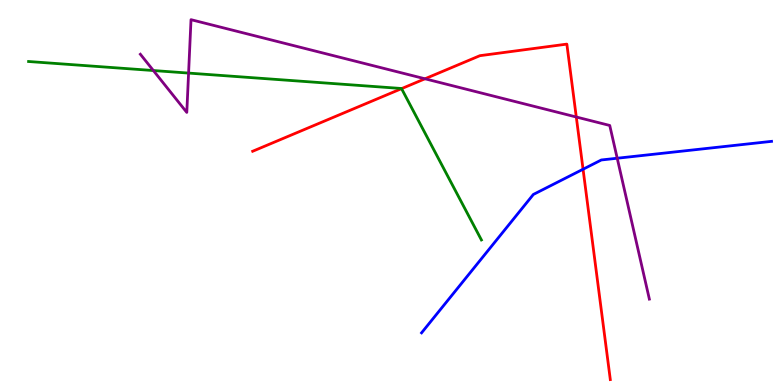[{'lines': ['blue', 'red'], 'intersections': [{'x': 7.52, 'y': 5.6}]}, {'lines': ['green', 'red'], 'intersections': [{'x': 5.18, 'y': 7.7}]}, {'lines': ['purple', 'red'], 'intersections': [{'x': 5.48, 'y': 7.95}, {'x': 7.44, 'y': 6.96}]}, {'lines': ['blue', 'green'], 'intersections': []}, {'lines': ['blue', 'purple'], 'intersections': [{'x': 7.96, 'y': 5.89}]}, {'lines': ['green', 'purple'], 'intersections': [{'x': 1.98, 'y': 8.17}, {'x': 2.43, 'y': 8.1}]}]